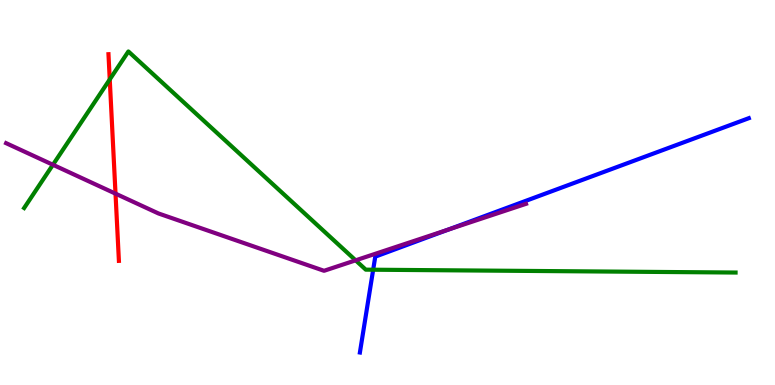[{'lines': ['blue', 'red'], 'intersections': []}, {'lines': ['green', 'red'], 'intersections': [{'x': 1.42, 'y': 7.94}]}, {'lines': ['purple', 'red'], 'intersections': [{'x': 1.49, 'y': 4.97}]}, {'lines': ['blue', 'green'], 'intersections': [{'x': 4.82, 'y': 2.99}]}, {'lines': ['blue', 'purple'], 'intersections': [{'x': 5.78, 'y': 4.03}]}, {'lines': ['green', 'purple'], 'intersections': [{'x': 0.683, 'y': 5.72}, {'x': 4.59, 'y': 3.24}]}]